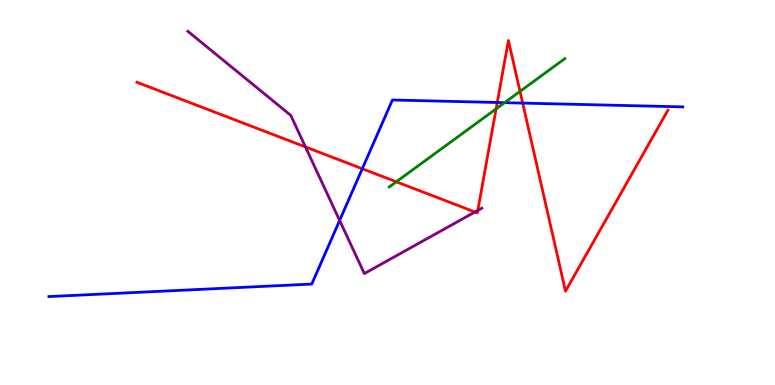[{'lines': ['blue', 'red'], 'intersections': [{'x': 4.67, 'y': 5.62}, {'x': 6.42, 'y': 7.34}, {'x': 6.74, 'y': 7.32}]}, {'lines': ['green', 'red'], 'intersections': [{'x': 5.11, 'y': 5.28}, {'x': 6.4, 'y': 7.17}, {'x': 6.71, 'y': 7.63}]}, {'lines': ['purple', 'red'], 'intersections': [{'x': 3.94, 'y': 6.18}, {'x': 6.13, 'y': 4.49}, {'x': 6.17, 'y': 4.53}]}, {'lines': ['blue', 'green'], 'intersections': [{'x': 6.51, 'y': 7.33}]}, {'lines': ['blue', 'purple'], 'intersections': [{'x': 4.38, 'y': 4.27}]}, {'lines': ['green', 'purple'], 'intersections': []}]